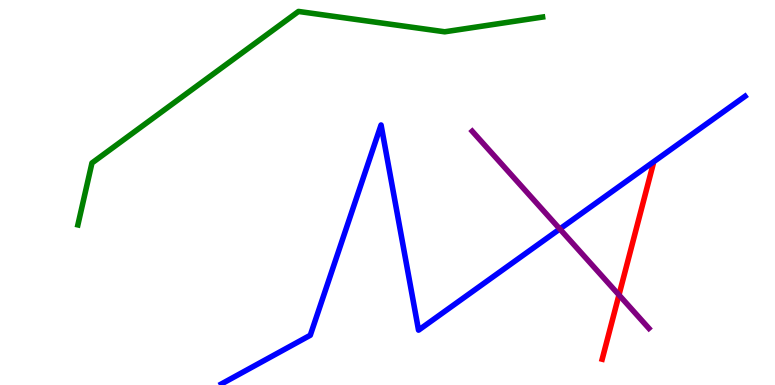[{'lines': ['blue', 'red'], 'intersections': []}, {'lines': ['green', 'red'], 'intersections': []}, {'lines': ['purple', 'red'], 'intersections': [{'x': 7.99, 'y': 2.34}]}, {'lines': ['blue', 'green'], 'intersections': []}, {'lines': ['blue', 'purple'], 'intersections': [{'x': 7.22, 'y': 4.05}]}, {'lines': ['green', 'purple'], 'intersections': []}]